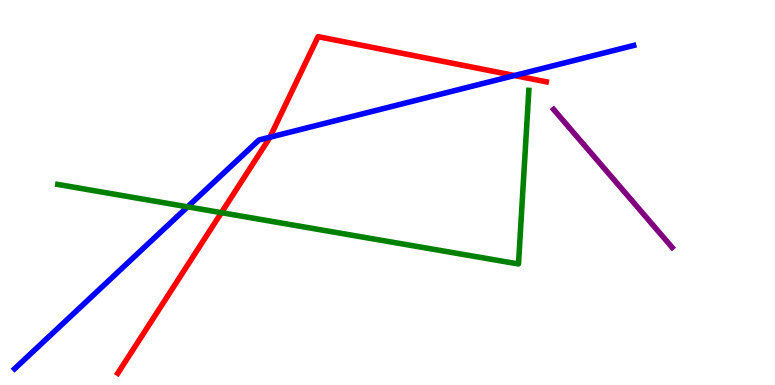[{'lines': ['blue', 'red'], 'intersections': [{'x': 3.48, 'y': 6.44}, {'x': 6.64, 'y': 8.04}]}, {'lines': ['green', 'red'], 'intersections': [{'x': 2.86, 'y': 4.48}]}, {'lines': ['purple', 'red'], 'intersections': []}, {'lines': ['blue', 'green'], 'intersections': [{'x': 2.42, 'y': 4.63}]}, {'lines': ['blue', 'purple'], 'intersections': []}, {'lines': ['green', 'purple'], 'intersections': []}]